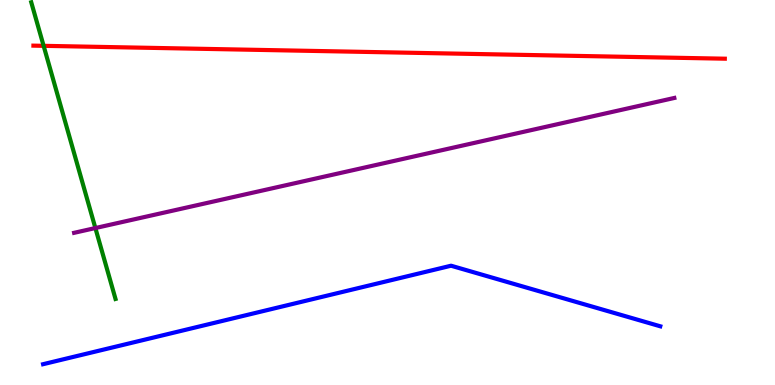[{'lines': ['blue', 'red'], 'intersections': []}, {'lines': ['green', 'red'], 'intersections': [{'x': 0.563, 'y': 8.81}]}, {'lines': ['purple', 'red'], 'intersections': []}, {'lines': ['blue', 'green'], 'intersections': []}, {'lines': ['blue', 'purple'], 'intersections': []}, {'lines': ['green', 'purple'], 'intersections': [{'x': 1.23, 'y': 4.08}]}]